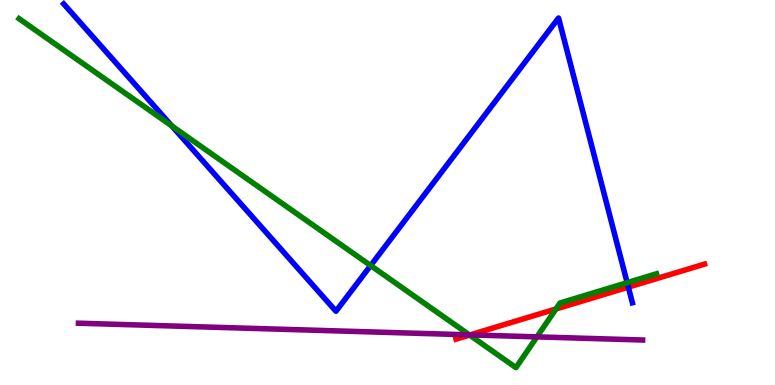[{'lines': ['blue', 'red'], 'intersections': [{'x': 8.11, 'y': 2.54}]}, {'lines': ['green', 'red'], 'intersections': [{'x': 6.06, 'y': 1.3}, {'x': 7.17, 'y': 1.97}]}, {'lines': ['purple', 'red'], 'intersections': [{'x': 6.07, 'y': 1.3}]}, {'lines': ['blue', 'green'], 'intersections': [{'x': 2.22, 'y': 6.73}, {'x': 4.78, 'y': 3.1}, {'x': 8.09, 'y': 2.66}]}, {'lines': ['blue', 'purple'], 'intersections': []}, {'lines': ['green', 'purple'], 'intersections': [{'x': 6.06, 'y': 1.3}, {'x': 6.93, 'y': 1.25}]}]